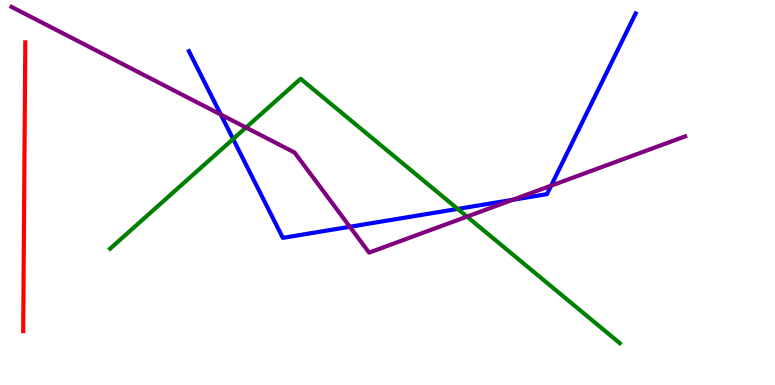[{'lines': ['blue', 'red'], 'intersections': []}, {'lines': ['green', 'red'], 'intersections': []}, {'lines': ['purple', 'red'], 'intersections': []}, {'lines': ['blue', 'green'], 'intersections': [{'x': 3.01, 'y': 6.39}, {'x': 5.91, 'y': 4.57}]}, {'lines': ['blue', 'purple'], 'intersections': [{'x': 2.85, 'y': 7.02}, {'x': 4.51, 'y': 4.11}, {'x': 6.62, 'y': 4.81}, {'x': 7.11, 'y': 5.18}]}, {'lines': ['green', 'purple'], 'intersections': [{'x': 3.17, 'y': 6.69}, {'x': 6.03, 'y': 4.37}]}]